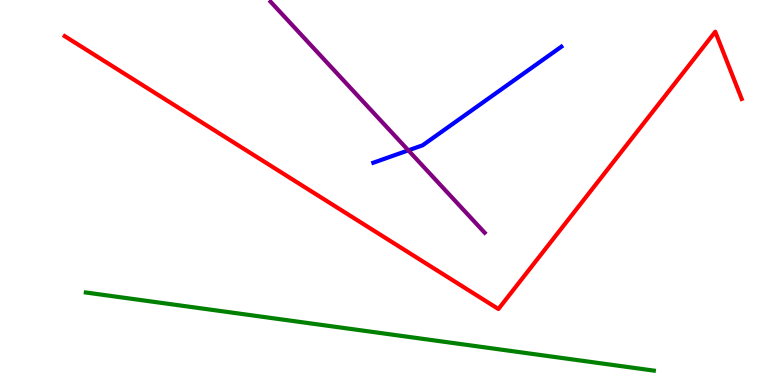[{'lines': ['blue', 'red'], 'intersections': []}, {'lines': ['green', 'red'], 'intersections': []}, {'lines': ['purple', 'red'], 'intersections': []}, {'lines': ['blue', 'green'], 'intersections': []}, {'lines': ['blue', 'purple'], 'intersections': [{'x': 5.27, 'y': 6.09}]}, {'lines': ['green', 'purple'], 'intersections': []}]